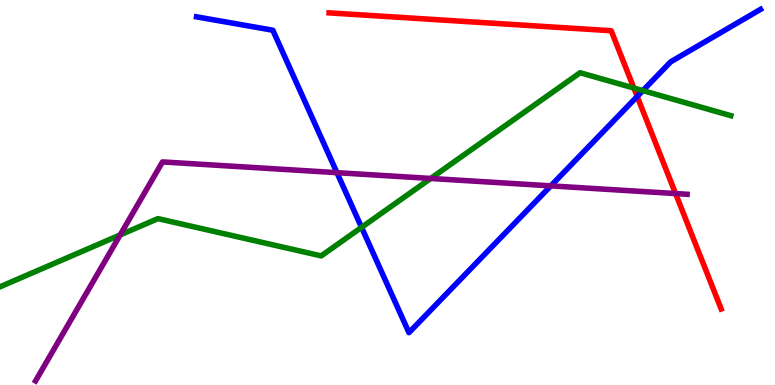[{'lines': ['blue', 'red'], 'intersections': [{'x': 8.22, 'y': 7.49}]}, {'lines': ['green', 'red'], 'intersections': [{'x': 8.18, 'y': 7.71}]}, {'lines': ['purple', 'red'], 'intersections': [{'x': 8.72, 'y': 4.97}]}, {'lines': ['blue', 'green'], 'intersections': [{'x': 4.67, 'y': 4.09}, {'x': 8.29, 'y': 7.65}]}, {'lines': ['blue', 'purple'], 'intersections': [{'x': 4.35, 'y': 5.52}, {'x': 7.11, 'y': 5.17}]}, {'lines': ['green', 'purple'], 'intersections': [{'x': 1.55, 'y': 3.9}, {'x': 5.56, 'y': 5.36}]}]